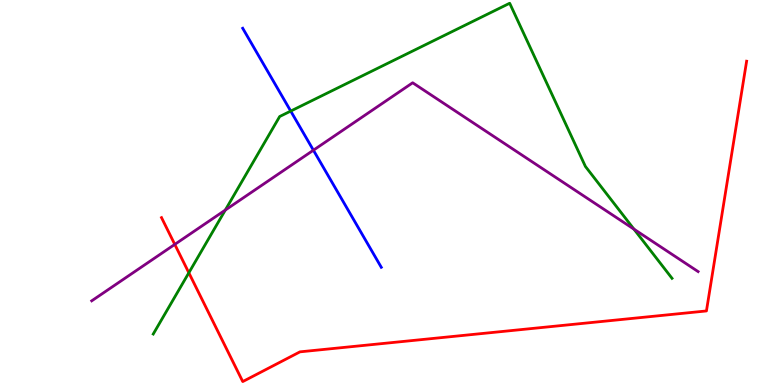[{'lines': ['blue', 'red'], 'intersections': []}, {'lines': ['green', 'red'], 'intersections': [{'x': 2.44, 'y': 2.91}]}, {'lines': ['purple', 'red'], 'intersections': [{'x': 2.26, 'y': 3.65}]}, {'lines': ['blue', 'green'], 'intersections': [{'x': 3.75, 'y': 7.11}]}, {'lines': ['blue', 'purple'], 'intersections': [{'x': 4.04, 'y': 6.1}]}, {'lines': ['green', 'purple'], 'intersections': [{'x': 2.91, 'y': 4.54}, {'x': 8.18, 'y': 4.05}]}]